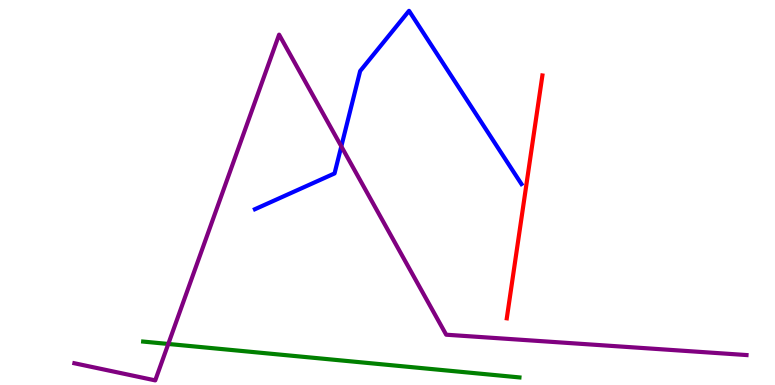[{'lines': ['blue', 'red'], 'intersections': []}, {'lines': ['green', 'red'], 'intersections': []}, {'lines': ['purple', 'red'], 'intersections': []}, {'lines': ['blue', 'green'], 'intersections': []}, {'lines': ['blue', 'purple'], 'intersections': [{'x': 4.4, 'y': 6.2}]}, {'lines': ['green', 'purple'], 'intersections': [{'x': 2.17, 'y': 1.07}]}]